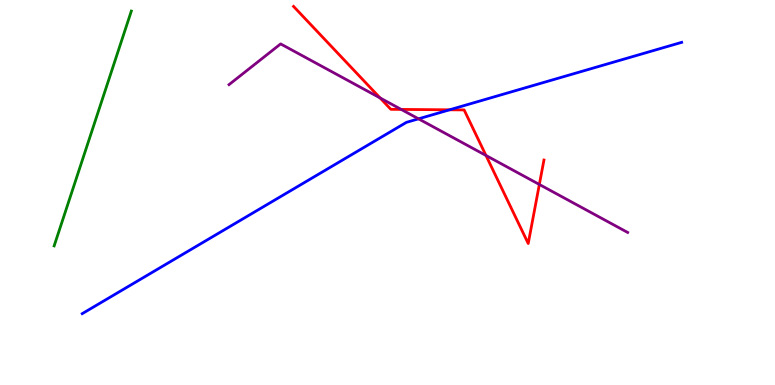[{'lines': ['blue', 'red'], 'intersections': [{'x': 5.8, 'y': 7.15}]}, {'lines': ['green', 'red'], 'intersections': []}, {'lines': ['purple', 'red'], 'intersections': [{'x': 4.9, 'y': 7.46}, {'x': 5.18, 'y': 7.16}, {'x': 6.27, 'y': 5.96}, {'x': 6.96, 'y': 5.21}]}, {'lines': ['blue', 'green'], 'intersections': []}, {'lines': ['blue', 'purple'], 'intersections': [{'x': 5.4, 'y': 6.91}]}, {'lines': ['green', 'purple'], 'intersections': []}]